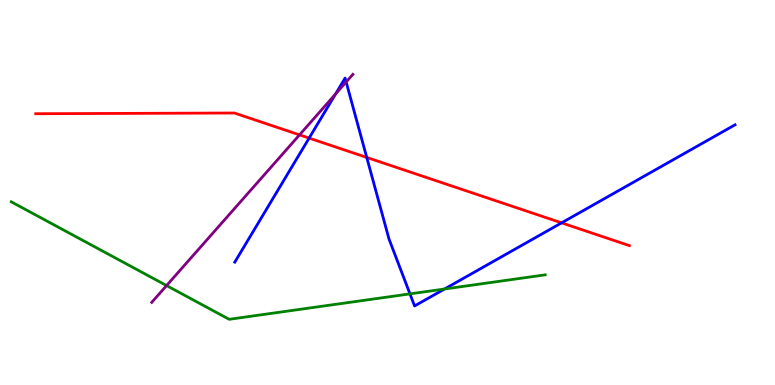[{'lines': ['blue', 'red'], 'intersections': [{'x': 3.99, 'y': 6.41}, {'x': 4.73, 'y': 5.91}, {'x': 7.25, 'y': 4.21}]}, {'lines': ['green', 'red'], 'intersections': []}, {'lines': ['purple', 'red'], 'intersections': [{'x': 3.86, 'y': 6.5}]}, {'lines': ['blue', 'green'], 'intersections': [{'x': 5.29, 'y': 2.37}, {'x': 5.74, 'y': 2.49}]}, {'lines': ['blue', 'purple'], 'intersections': [{'x': 4.33, 'y': 7.56}, {'x': 4.47, 'y': 7.87}]}, {'lines': ['green', 'purple'], 'intersections': [{'x': 2.15, 'y': 2.58}]}]